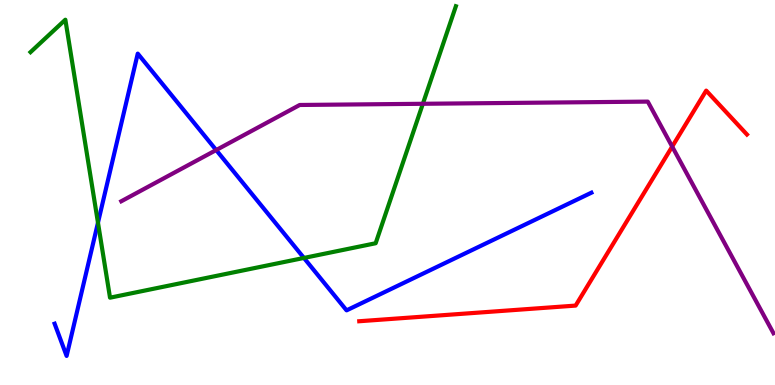[{'lines': ['blue', 'red'], 'intersections': []}, {'lines': ['green', 'red'], 'intersections': []}, {'lines': ['purple', 'red'], 'intersections': [{'x': 8.67, 'y': 6.19}]}, {'lines': ['blue', 'green'], 'intersections': [{'x': 1.26, 'y': 4.22}, {'x': 3.92, 'y': 3.3}]}, {'lines': ['blue', 'purple'], 'intersections': [{'x': 2.79, 'y': 6.1}]}, {'lines': ['green', 'purple'], 'intersections': [{'x': 5.46, 'y': 7.3}]}]